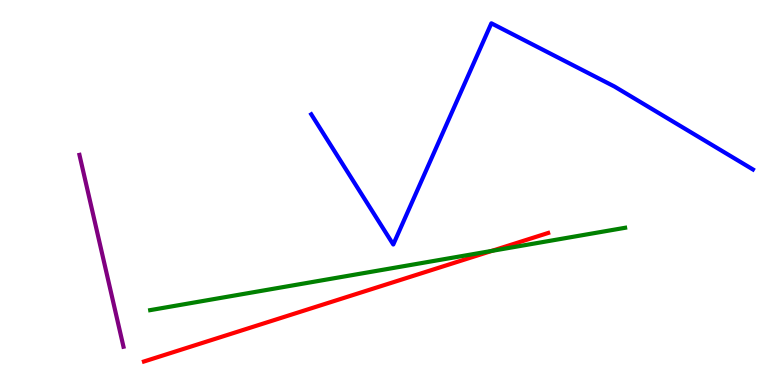[{'lines': ['blue', 'red'], 'intersections': []}, {'lines': ['green', 'red'], 'intersections': [{'x': 6.35, 'y': 3.48}]}, {'lines': ['purple', 'red'], 'intersections': []}, {'lines': ['blue', 'green'], 'intersections': []}, {'lines': ['blue', 'purple'], 'intersections': []}, {'lines': ['green', 'purple'], 'intersections': []}]